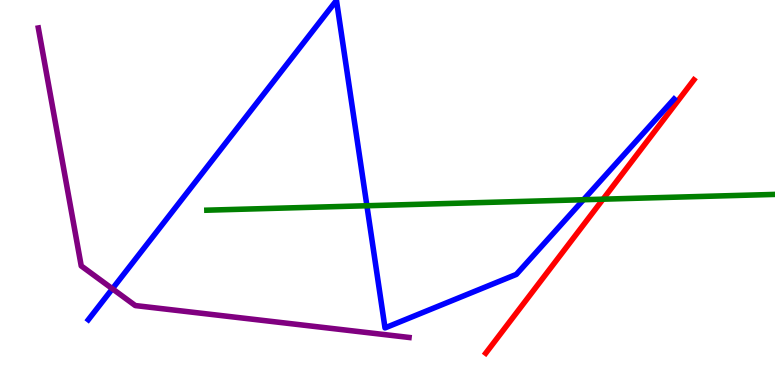[{'lines': ['blue', 'red'], 'intersections': []}, {'lines': ['green', 'red'], 'intersections': [{'x': 7.78, 'y': 4.83}]}, {'lines': ['purple', 'red'], 'intersections': []}, {'lines': ['blue', 'green'], 'intersections': [{'x': 4.73, 'y': 4.66}, {'x': 7.53, 'y': 4.81}]}, {'lines': ['blue', 'purple'], 'intersections': [{'x': 1.45, 'y': 2.5}]}, {'lines': ['green', 'purple'], 'intersections': []}]